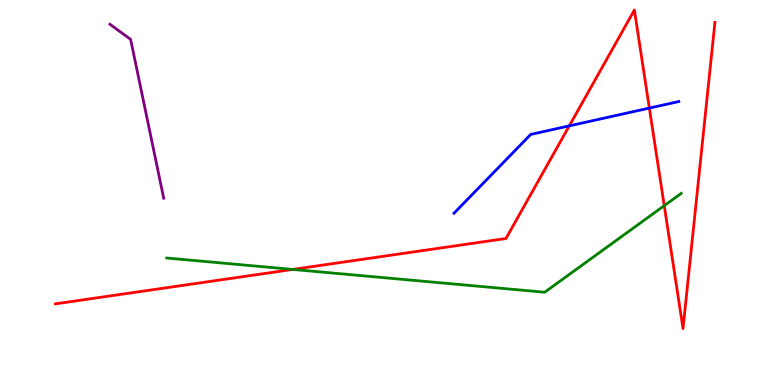[{'lines': ['blue', 'red'], 'intersections': [{'x': 7.35, 'y': 6.73}, {'x': 8.38, 'y': 7.19}]}, {'lines': ['green', 'red'], 'intersections': [{'x': 3.78, 'y': 3.0}, {'x': 8.57, 'y': 4.66}]}, {'lines': ['purple', 'red'], 'intersections': []}, {'lines': ['blue', 'green'], 'intersections': []}, {'lines': ['blue', 'purple'], 'intersections': []}, {'lines': ['green', 'purple'], 'intersections': []}]